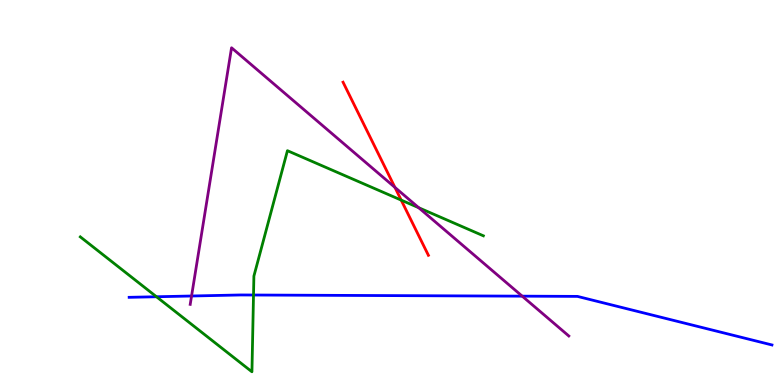[{'lines': ['blue', 'red'], 'intersections': []}, {'lines': ['green', 'red'], 'intersections': [{'x': 5.18, 'y': 4.8}]}, {'lines': ['purple', 'red'], 'intersections': [{'x': 5.1, 'y': 5.13}]}, {'lines': ['blue', 'green'], 'intersections': [{'x': 2.02, 'y': 2.29}, {'x': 3.27, 'y': 2.34}]}, {'lines': ['blue', 'purple'], 'intersections': [{'x': 2.47, 'y': 2.31}, {'x': 6.74, 'y': 2.31}]}, {'lines': ['green', 'purple'], 'intersections': [{'x': 5.4, 'y': 4.6}]}]